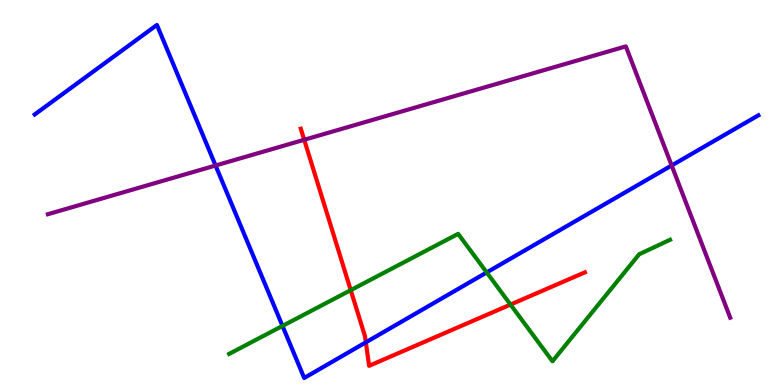[{'lines': ['blue', 'red'], 'intersections': [{'x': 4.72, 'y': 1.11}]}, {'lines': ['green', 'red'], 'intersections': [{'x': 4.53, 'y': 2.46}, {'x': 6.59, 'y': 2.09}]}, {'lines': ['purple', 'red'], 'intersections': [{'x': 3.93, 'y': 6.37}]}, {'lines': ['blue', 'green'], 'intersections': [{'x': 3.65, 'y': 1.53}, {'x': 6.28, 'y': 2.92}]}, {'lines': ['blue', 'purple'], 'intersections': [{'x': 2.78, 'y': 5.7}, {'x': 8.67, 'y': 5.7}]}, {'lines': ['green', 'purple'], 'intersections': []}]